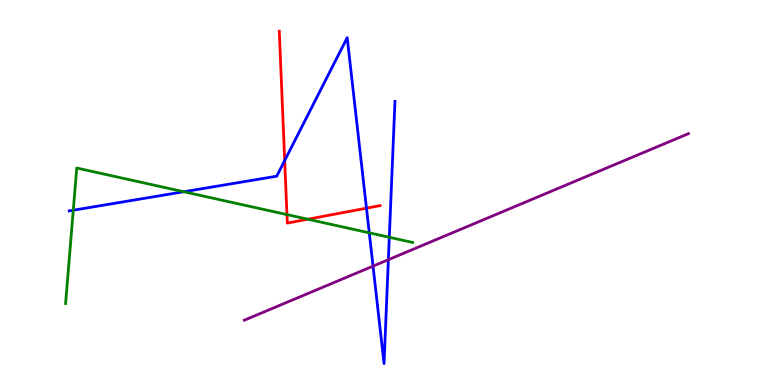[{'lines': ['blue', 'red'], 'intersections': [{'x': 3.67, 'y': 5.83}, {'x': 4.73, 'y': 4.59}]}, {'lines': ['green', 'red'], 'intersections': [{'x': 3.7, 'y': 4.43}, {'x': 3.97, 'y': 4.31}]}, {'lines': ['purple', 'red'], 'intersections': []}, {'lines': ['blue', 'green'], 'intersections': [{'x': 0.945, 'y': 4.54}, {'x': 2.37, 'y': 5.02}, {'x': 4.76, 'y': 3.95}, {'x': 5.02, 'y': 3.84}]}, {'lines': ['blue', 'purple'], 'intersections': [{'x': 4.81, 'y': 3.09}, {'x': 5.01, 'y': 3.25}]}, {'lines': ['green', 'purple'], 'intersections': []}]